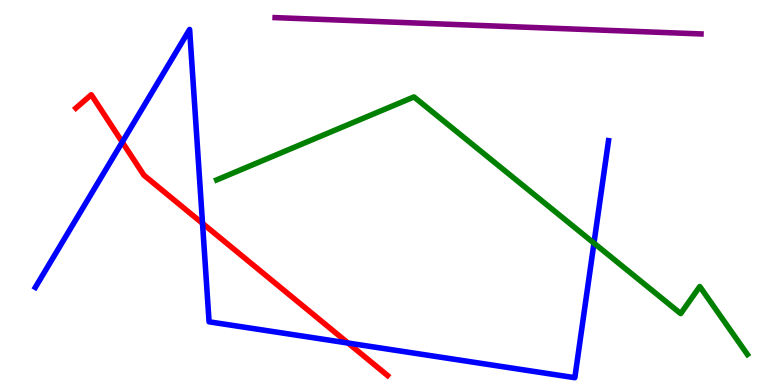[{'lines': ['blue', 'red'], 'intersections': [{'x': 1.58, 'y': 6.31}, {'x': 2.61, 'y': 4.2}, {'x': 4.49, 'y': 1.09}]}, {'lines': ['green', 'red'], 'intersections': []}, {'lines': ['purple', 'red'], 'intersections': []}, {'lines': ['blue', 'green'], 'intersections': [{'x': 7.66, 'y': 3.69}]}, {'lines': ['blue', 'purple'], 'intersections': []}, {'lines': ['green', 'purple'], 'intersections': []}]